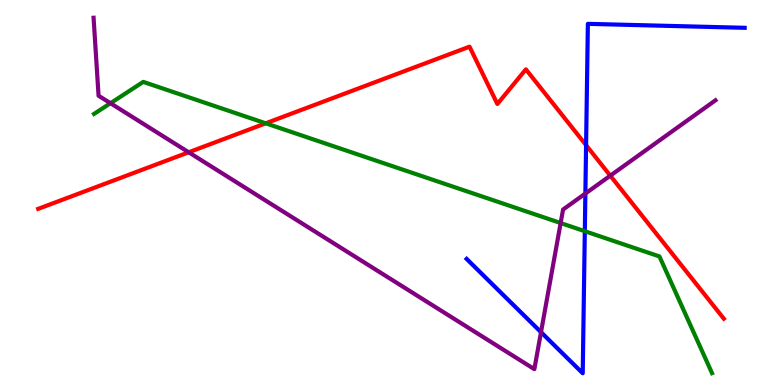[{'lines': ['blue', 'red'], 'intersections': [{'x': 7.56, 'y': 6.23}]}, {'lines': ['green', 'red'], 'intersections': [{'x': 3.43, 'y': 6.8}]}, {'lines': ['purple', 'red'], 'intersections': [{'x': 2.43, 'y': 6.04}, {'x': 7.87, 'y': 5.44}]}, {'lines': ['blue', 'green'], 'intersections': [{'x': 7.55, 'y': 3.99}]}, {'lines': ['blue', 'purple'], 'intersections': [{'x': 6.98, 'y': 1.37}, {'x': 7.55, 'y': 4.97}]}, {'lines': ['green', 'purple'], 'intersections': [{'x': 1.43, 'y': 7.32}, {'x': 7.23, 'y': 4.21}]}]